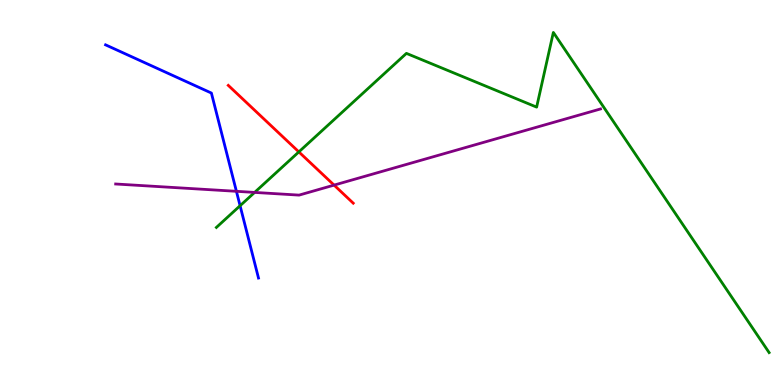[{'lines': ['blue', 'red'], 'intersections': []}, {'lines': ['green', 'red'], 'intersections': [{'x': 3.86, 'y': 6.05}]}, {'lines': ['purple', 'red'], 'intersections': [{'x': 4.31, 'y': 5.19}]}, {'lines': ['blue', 'green'], 'intersections': [{'x': 3.1, 'y': 4.66}]}, {'lines': ['blue', 'purple'], 'intersections': [{'x': 3.05, 'y': 5.03}]}, {'lines': ['green', 'purple'], 'intersections': [{'x': 3.29, 'y': 5.0}]}]